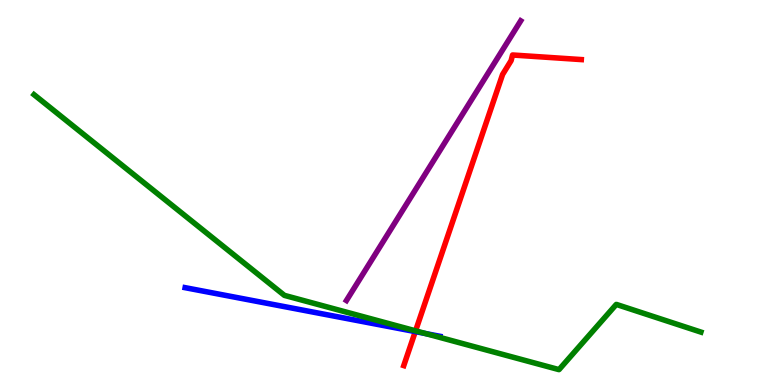[{'lines': ['blue', 'red'], 'intersections': [{'x': 5.36, 'y': 1.39}]}, {'lines': ['green', 'red'], 'intersections': [{'x': 5.36, 'y': 1.41}]}, {'lines': ['purple', 'red'], 'intersections': []}, {'lines': ['blue', 'green'], 'intersections': [{'x': 5.49, 'y': 1.34}]}, {'lines': ['blue', 'purple'], 'intersections': []}, {'lines': ['green', 'purple'], 'intersections': []}]